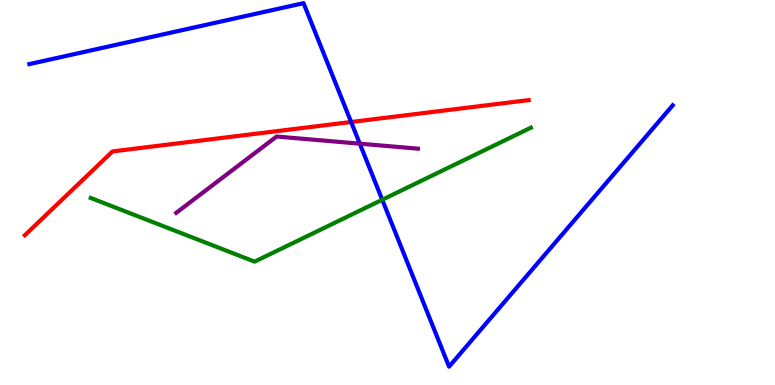[{'lines': ['blue', 'red'], 'intersections': [{'x': 4.53, 'y': 6.83}]}, {'lines': ['green', 'red'], 'intersections': []}, {'lines': ['purple', 'red'], 'intersections': []}, {'lines': ['blue', 'green'], 'intersections': [{'x': 4.93, 'y': 4.81}]}, {'lines': ['blue', 'purple'], 'intersections': [{'x': 4.64, 'y': 6.27}]}, {'lines': ['green', 'purple'], 'intersections': []}]